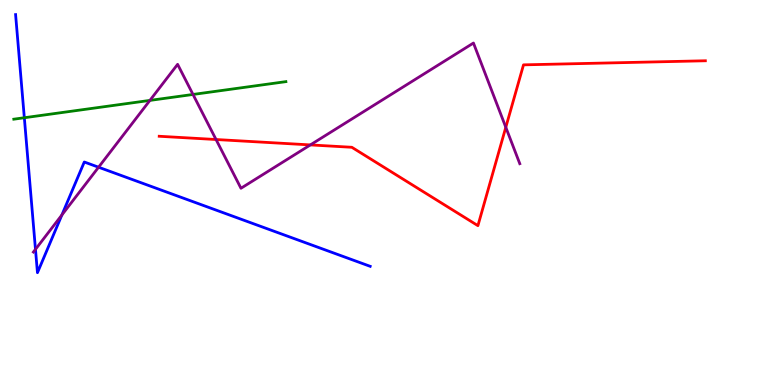[{'lines': ['blue', 'red'], 'intersections': []}, {'lines': ['green', 'red'], 'intersections': []}, {'lines': ['purple', 'red'], 'intersections': [{'x': 2.79, 'y': 6.38}, {'x': 4.0, 'y': 6.24}, {'x': 6.53, 'y': 6.69}]}, {'lines': ['blue', 'green'], 'intersections': [{'x': 0.314, 'y': 6.94}]}, {'lines': ['blue', 'purple'], 'intersections': [{'x': 0.458, 'y': 3.52}, {'x': 0.798, 'y': 4.42}, {'x': 1.27, 'y': 5.66}]}, {'lines': ['green', 'purple'], 'intersections': [{'x': 1.93, 'y': 7.39}, {'x': 2.49, 'y': 7.55}]}]